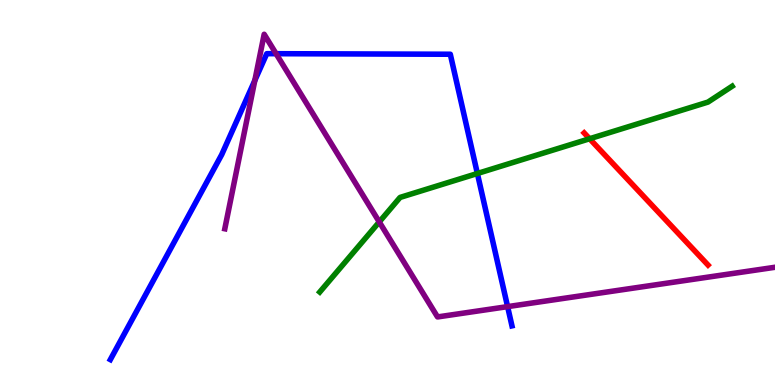[{'lines': ['blue', 'red'], 'intersections': []}, {'lines': ['green', 'red'], 'intersections': [{'x': 7.61, 'y': 6.4}]}, {'lines': ['purple', 'red'], 'intersections': []}, {'lines': ['blue', 'green'], 'intersections': [{'x': 6.16, 'y': 5.49}]}, {'lines': ['blue', 'purple'], 'intersections': [{'x': 3.29, 'y': 7.91}, {'x': 3.56, 'y': 8.61}, {'x': 6.55, 'y': 2.04}]}, {'lines': ['green', 'purple'], 'intersections': [{'x': 4.89, 'y': 4.24}]}]